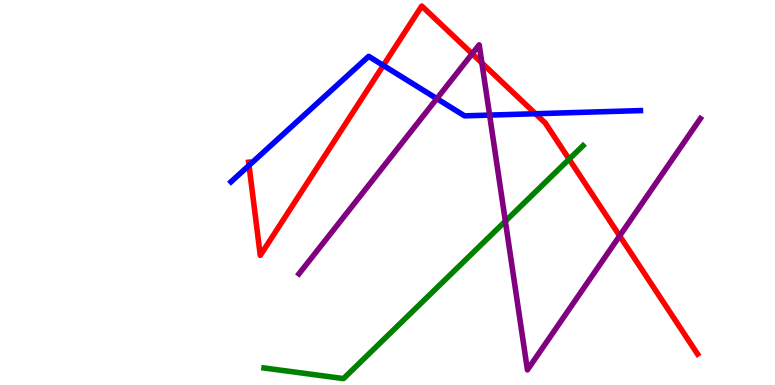[{'lines': ['blue', 'red'], 'intersections': [{'x': 3.21, 'y': 5.7}, {'x': 4.95, 'y': 8.3}, {'x': 6.91, 'y': 7.05}]}, {'lines': ['green', 'red'], 'intersections': [{'x': 7.34, 'y': 5.86}]}, {'lines': ['purple', 'red'], 'intersections': [{'x': 6.09, 'y': 8.6}, {'x': 6.22, 'y': 8.36}, {'x': 8.0, 'y': 3.87}]}, {'lines': ['blue', 'green'], 'intersections': []}, {'lines': ['blue', 'purple'], 'intersections': [{'x': 5.64, 'y': 7.44}, {'x': 6.32, 'y': 7.01}]}, {'lines': ['green', 'purple'], 'intersections': [{'x': 6.52, 'y': 4.25}]}]